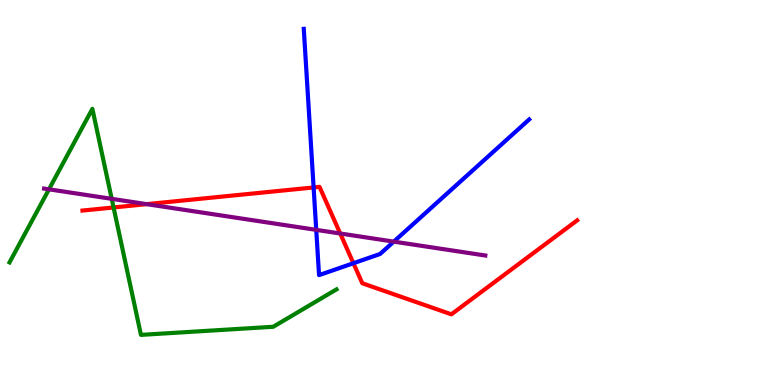[{'lines': ['blue', 'red'], 'intersections': [{'x': 4.05, 'y': 5.13}, {'x': 4.56, 'y': 3.16}]}, {'lines': ['green', 'red'], 'intersections': [{'x': 1.47, 'y': 4.61}]}, {'lines': ['purple', 'red'], 'intersections': [{'x': 1.89, 'y': 4.7}, {'x': 4.39, 'y': 3.93}]}, {'lines': ['blue', 'green'], 'intersections': []}, {'lines': ['blue', 'purple'], 'intersections': [{'x': 4.08, 'y': 4.03}, {'x': 5.08, 'y': 3.72}]}, {'lines': ['green', 'purple'], 'intersections': [{'x': 0.632, 'y': 5.08}, {'x': 1.44, 'y': 4.84}]}]